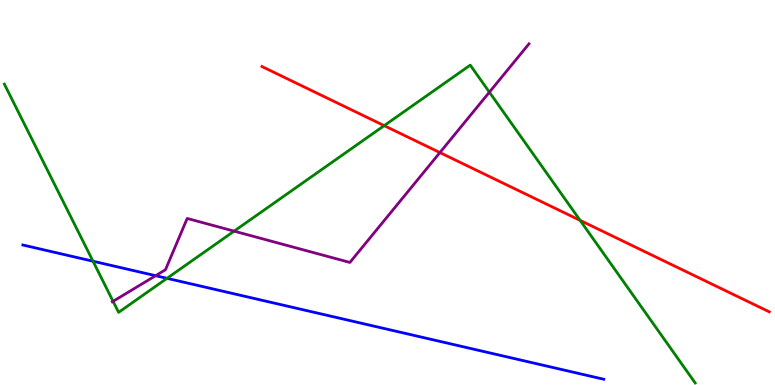[{'lines': ['blue', 'red'], 'intersections': []}, {'lines': ['green', 'red'], 'intersections': [{'x': 4.96, 'y': 6.74}, {'x': 7.49, 'y': 4.28}]}, {'lines': ['purple', 'red'], 'intersections': [{'x': 5.68, 'y': 6.04}]}, {'lines': ['blue', 'green'], 'intersections': [{'x': 1.2, 'y': 3.22}, {'x': 2.16, 'y': 2.77}]}, {'lines': ['blue', 'purple'], 'intersections': [{'x': 2.01, 'y': 2.84}]}, {'lines': ['green', 'purple'], 'intersections': [{'x': 1.46, 'y': 2.17}, {'x': 3.02, 'y': 4.0}, {'x': 6.31, 'y': 7.61}]}]